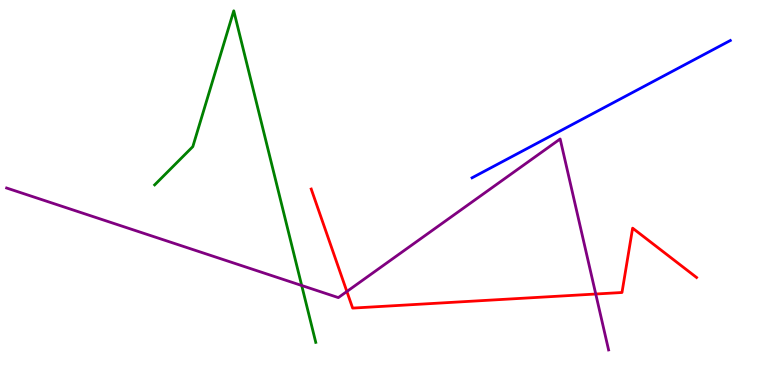[{'lines': ['blue', 'red'], 'intersections': []}, {'lines': ['green', 'red'], 'intersections': []}, {'lines': ['purple', 'red'], 'intersections': [{'x': 4.48, 'y': 2.43}, {'x': 7.69, 'y': 2.36}]}, {'lines': ['blue', 'green'], 'intersections': []}, {'lines': ['blue', 'purple'], 'intersections': []}, {'lines': ['green', 'purple'], 'intersections': [{'x': 3.89, 'y': 2.58}]}]